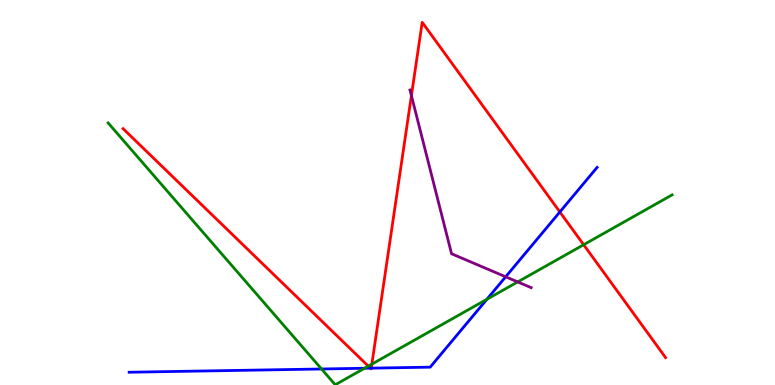[{'lines': ['blue', 'red'], 'intersections': [{'x': 4.78, 'y': 0.437}, {'x': 4.79, 'y': 0.438}, {'x': 7.22, 'y': 4.49}]}, {'lines': ['green', 'red'], 'intersections': [{'x': 4.75, 'y': 0.49}, {'x': 4.8, 'y': 0.542}, {'x': 7.53, 'y': 3.64}]}, {'lines': ['purple', 'red'], 'intersections': [{'x': 5.31, 'y': 7.52}]}, {'lines': ['blue', 'green'], 'intersections': [{'x': 4.15, 'y': 0.416}, {'x': 4.7, 'y': 0.435}, {'x': 6.28, 'y': 2.23}]}, {'lines': ['blue', 'purple'], 'intersections': [{'x': 6.52, 'y': 2.81}]}, {'lines': ['green', 'purple'], 'intersections': [{'x': 6.68, 'y': 2.68}]}]